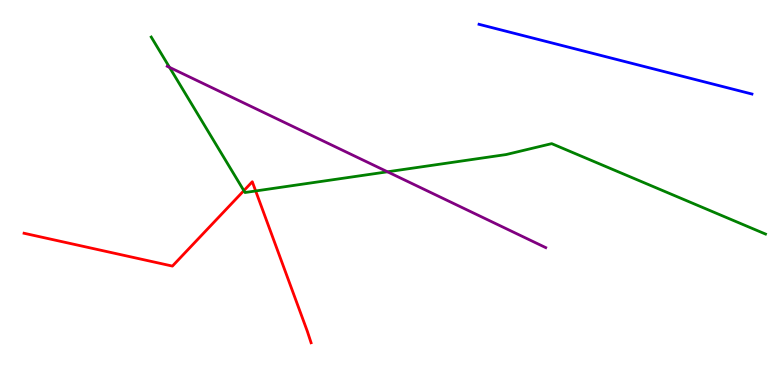[{'lines': ['blue', 'red'], 'intersections': []}, {'lines': ['green', 'red'], 'intersections': [{'x': 3.15, 'y': 5.05}, {'x': 3.3, 'y': 5.04}]}, {'lines': ['purple', 'red'], 'intersections': []}, {'lines': ['blue', 'green'], 'intersections': []}, {'lines': ['blue', 'purple'], 'intersections': []}, {'lines': ['green', 'purple'], 'intersections': [{'x': 2.19, 'y': 8.25}, {'x': 5.0, 'y': 5.54}]}]